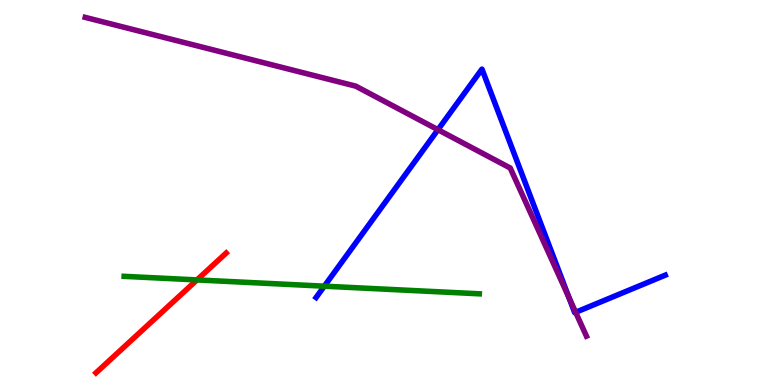[{'lines': ['blue', 'red'], 'intersections': []}, {'lines': ['green', 'red'], 'intersections': [{'x': 2.54, 'y': 2.73}]}, {'lines': ['purple', 'red'], 'intersections': []}, {'lines': ['blue', 'green'], 'intersections': [{'x': 4.18, 'y': 2.57}]}, {'lines': ['blue', 'purple'], 'intersections': [{'x': 5.65, 'y': 6.63}, {'x': 7.34, 'y': 2.27}, {'x': 7.43, 'y': 1.89}]}, {'lines': ['green', 'purple'], 'intersections': []}]